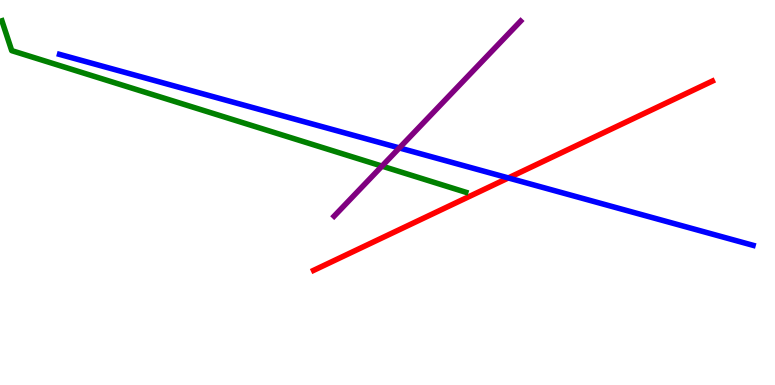[{'lines': ['blue', 'red'], 'intersections': [{'x': 6.56, 'y': 5.38}]}, {'lines': ['green', 'red'], 'intersections': []}, {'lines': ['purple', 'red'], 'intersections': []}, {'lines': ['blue', 'green'], 'intersections': []}, {'lines': ['blue', 'purple'], 'intersections': [{'x': 5.15, 'y': 6.16}]}, {'lines': ['green', 'purple'], 'intersections': [{'x': 4.93, 'y': 5.69}]}]